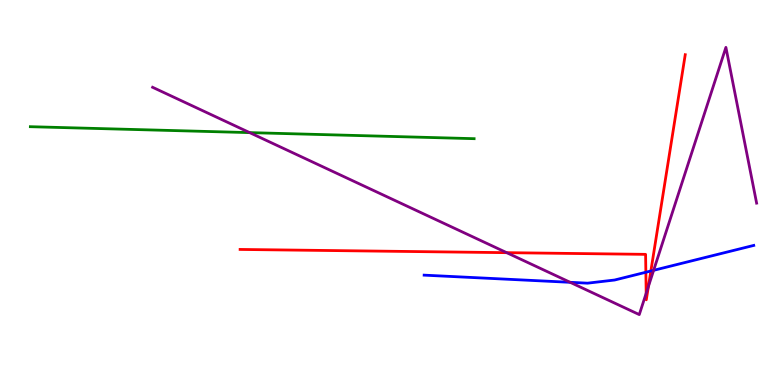[{'lines': ['blue', 'red'], 'intersections': [{'x': 8.33, 'y': 2.93}, {'x': 8.4, 'y': 2.96}]}, {'lines': ['green', 'red'], 'intersections': []}, {'lines': ['purple', 'red'], 'intersections': [{'x': 6.54, 'y': 3.44}, {'x': 8.34, 'y': 2.38}, {'x': 8.37, 'y': 2.56}]}, {'lines': ['blue', 'green'], 'intersections': []}, {'lines': ['blue', 'purple'], 'intersections': [{'x': 7.36, 'y': 2.67}, {'x': 8.43, 'y': 2.98}]}, {'lines': ['green', 'purple'], 'intersections': [{'x': 3.22, 'y': 6.56}]}]